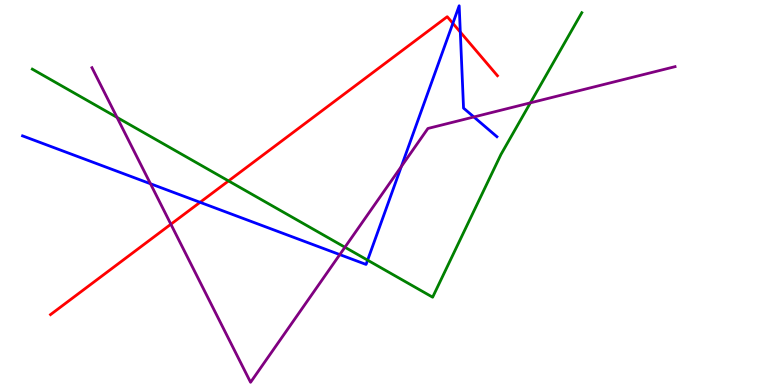[{'lines': ['blue', 'red'], 'intersections': [{'x': 2.58, 'y': 4.75}, {'x': 5.84, 'y': 9.39}, {'x': 5.94, 'y': 9.17}]}, {'lines': ['green', 'red'], 'intersections': [{'x': 2.95, 'y': 5.3}]}, {'lines': ['purple', 'red'], 'intersections': [{'x': 2.2, 'y': 4.18}]}, {'lines': ['blue', 'green'], 'intersections': [{'x': 4.74, 'y': 3.24}]}, {'lines': ['blue', 'purple'], 'intersections': [{'x': 1.94, 'y': 5.23}, {'x': 4.38, 'y': 3.39}, {'x': 5.18, 'y': 5.67}, {'x': 6.11, 'y': 6.96}]}, {'lines': ['green', 'purple'], 'intersections': [{'x': 1.51, 'y': 6.95}, {'x': 4.45, 'y': 3.58}, {'x': 6.84, 'y': 7.33}]}]